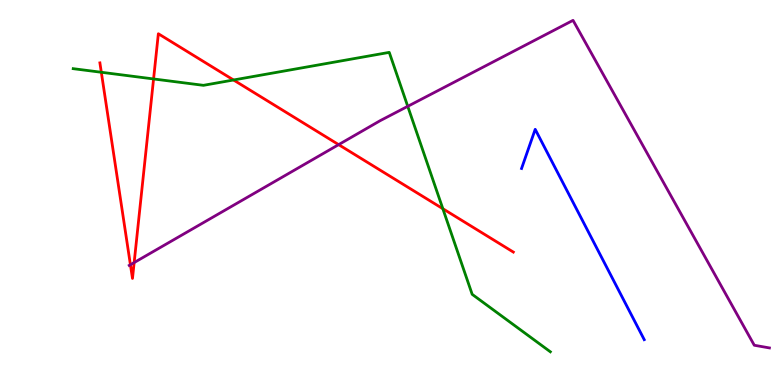[{'lines': ['blue', 'red'], 'intersections': []}, {'lines': ['green', 'red'], 'intersections': [{'x': 1.31, 'y': 8.12}, {'x': 1.98, 'y': 7.95}, {'x': 3.01, 'y': 7.92}, {'x': 5.71, 'y': 4.58}]}, {'lines': ['purple', 'red'], 'intersections': [{'x': 1.68, 'y': 3.12}, {'x': 1.73, 'y': 3.18}, {'x': 4.37, 'y': 6.24}]}, {'lines': ['blue', 'green'], 'intersections': []}, {'lines': ['blue', 'purple'], 'intersections': []}, {'lines': ['green', 'purple'], 'intersections': [{'x': 5.26, 'y': 7.24}]}]